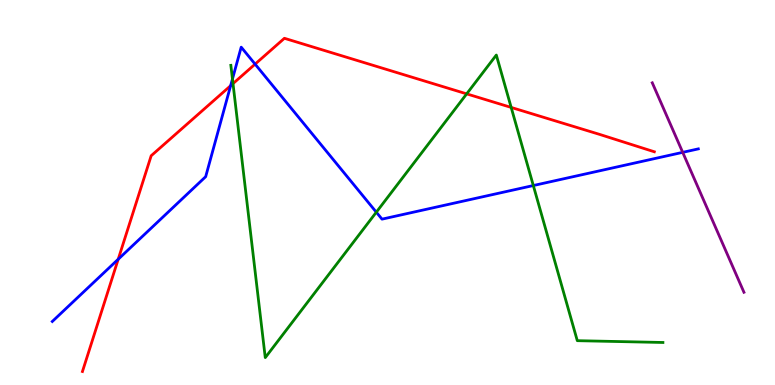[{'lines': ['blue', 'red'], 'intersections': [{'x': 1.53, 'y': 3.27}, {'x': 2.98, 'y': 7.77}, {'x': 3.29, 'y': 8.33}]}, {'lines': ['green', 'red'], 'intersections': [{'x': 3.01, 'y': 7.83}, {'x': 6.02, 'y': 7.56}, {'x': 6.6, 'y': 7.21}]}, {'lines': ['purple', 'red'], 'intersections': []}, {'lines': ['blue', 'green'], 'intersections': [{'x': 3.0, 'y': 7.95}, {'x': 4.86, 'y': 4.49}, {'x': 6.88, 'y': 5.18}]}, {'lines': ['blue', 'purple'], 'intersections': [{'x': 8.81, 'y': 6.04}]}, {'lines': ['green', 'purple'], 'intersections': []}]